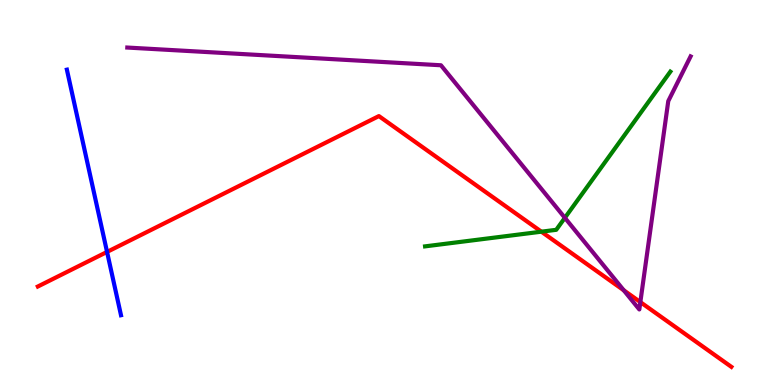[{'lines': ['blue', 'red'], 'intersections': [{'x': 1.38, 'y': 3.46}]}, {'lines': ['green', 'red'], 'intersections': [{'x': 6.99, 'y': 3.98}]}, {'lines': ['purple', 'red'], 'intersections': [{'x': 8.05, 'y': 2.46}, {'x': 8.26, 'y': 2.15}]}, {'lines': ['blue', 'green'], 'intersections': []}, {'lines': ['blue', 'purple'], 'intersections': []}, {'lines': ['green', 'purple'], 'intersections': [{'x': 7.29, 'y': 4.34}]}]